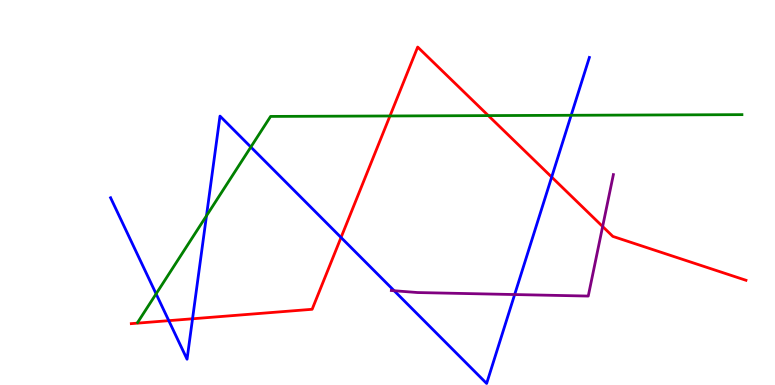[{'lines': ['blue', 'red'], 'intersections': [{'x': 2.18, 'y': 1.67}, {'x': 2.48, 'y': 1.72}, {'x': 4.4, 'y': 3.83}, {'x': 7.12, 'y': 5.4}]}, {'lines': ['green', 'red'], 'intersections': [{'x': 5.03, 'y': 6.99}, {'x': 6.3, 'y': 7.0}]}, {'lines': ['purple', 'red'], 'intersections': [{'x': 7.78, 'y': 4.12}]}, {'lines': ['blue', 'green'], 'intersections': [{'x': 2.01, 'y': 2.37}, {'x': 2.66, 'y': 4.4}, {'x': 3.24, 'y': 6.18}, {'x': 7.37, 'y': 7.01}]}, {'lines': ['blue', 'purple'], 'intersections': [{'x': 5.09, 'y': 2.45}, {'x': 6.64, 'y': 2.35}]}, {'lines': ['green', 'purple'], 'intersections': []}]